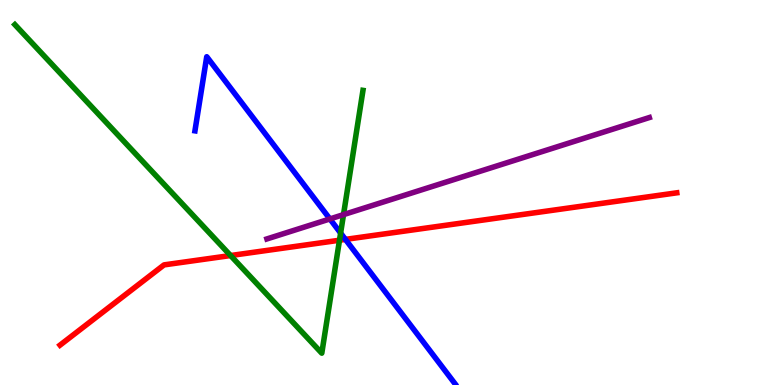[{'lines': ['blue', 'red'], 'intersections': [{'x': 4.46, 'y': 3.78}]}, {'lines': ['green', 'red'], 'intersections': [{'x': 2.98, 'y': 3.36}, {'x': 4.38, 'y': 3.76}]}, {'lines': ['purple', 'red'], 'intersections': []}, {'lines': ['blue', 'green'], 'intersections': [{'x': 4.4, 'y': 3.95}]}, {'lines': ['blue', 'purple'], 'intersections': [{'x': 4.26, 'y': 4.31}]}, {'lines': ['green', 'purple'], 'intersections': [{'x': 4.43, 'y': 4.43}]}]